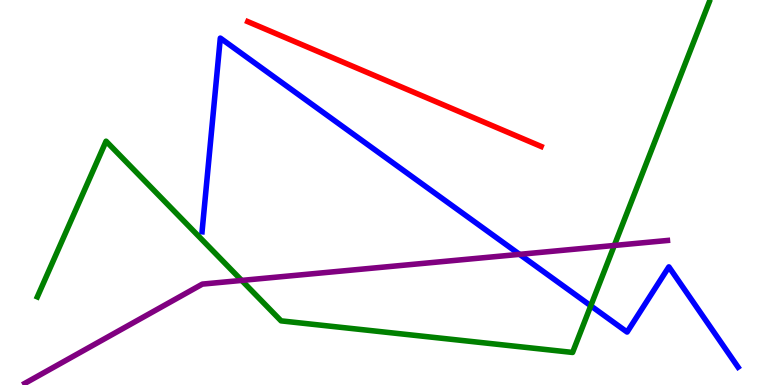[{'lines': ['blue', 'red'], 'intersections': []}, {'lines': ['green', 'red'], 'intersections': []}, {'lines': ['purple', 'red'], 'intersections': []}, {'lines': ['blue', 'green'], 'intersections': [{'x': 7.62, 'y': 2.06}]}, {'lines': ['blue', 'purple'], 'intersections': [{'x': 6.7, 'y': 3.39}]}, {'lines': ['green', 'purple'], 'intersections': [{'x': 3.12, 'y': 2.72}, {'x': 7.93, 'y': 3.62}]}]